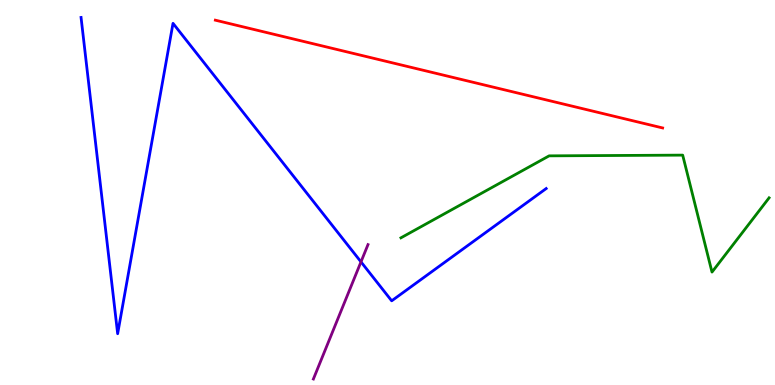[{'lines': ['blue', 'red'], 'intersections': []}, {'lines': ['green', 'red'], 'intersections': []}, {'lines': ['purple', 'red'], 'intersections': []}, {'lines': ['blue', 'green'], 'intersections': []}, {'lines': ['blue', 'purple'], 'intersections': [{'x': 4.66, 'y': 3.2}]}, {'lines': ['green', 'purple'], 'intersections': []}]